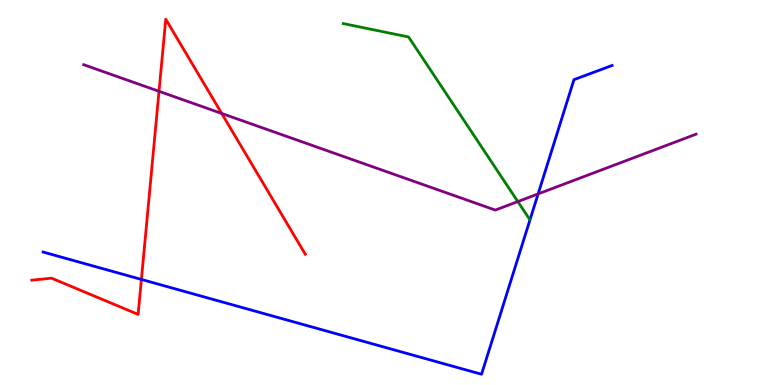[{'lines': ['blue', 'red'], 'intersections': [{'x': 1.82, 'y': 2.74}]}, {'lines': ['green', 'red'], 'intersections': []}, {'lines': ['purple', 'red'], 'intersections': [{'x': 2.05, 'y': 7.63}, {'x': 2.86, 'y': 7.05}]}, {'lines': ['blue', 'green'], 'intersections': []}, {'lines': ['blue', 'purple'], 'intersections': [{'x': 6.94, 'y': 4.96}]}, {'lines': ['green', 'purple'], 'intersections': [{'x': 6.68, 'y': 4.76}]}]